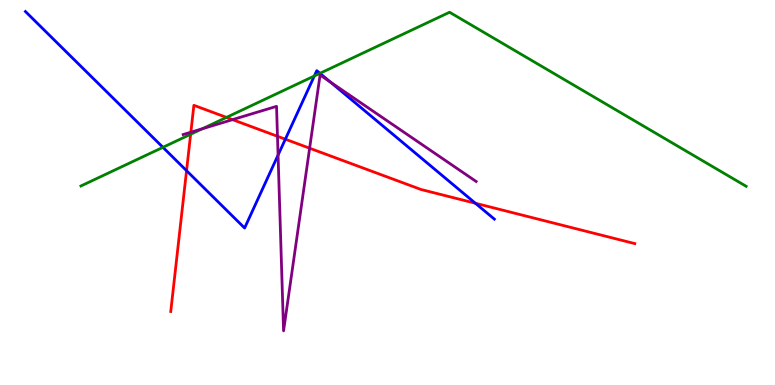[{'lines': ['blue', 'red'], 'intersections': [{'x': 2.41, 'y': 5.57}, {'x': 3.68, 'y': 6.38}, {'x': 6.13, 'y': 4.72}]}, {'lines': ['green', 'red'], 'intersections': [{'x': 2.46, 'y': 6.51}, {'x': 2.92, 'y': 6.95}]}, {'lines': ['purple', 'red'], 'intersections': [{'x': 2.46, 'y': 6.57}, {'x': 3.0, 'y': 6.89}, {'x': 3.58, 'y': 6.46}, {'x': 4.0, 'y': 6.15}]}, {'lines': ['blue', 'green'], 'intersections': [{'x': 2.1, 'y': 6.17}, {'x': 4.06, 'y': 8.03}, {'x': 4.13, 'y': 8.1}]}, {'lines': ['blue', 'purple'], 'intersections': [{'x': 3.59, 'y': 5.97}, {'x': 4.26, 'y': 7.87}]}, {'lines': ['green', 'purple'], 'intersections': [{'x': 2.61, 'y': 6.66}]}]